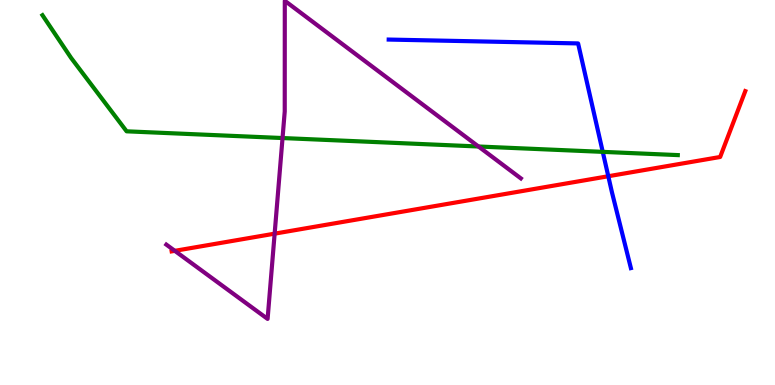[{'lines': ['blue', 'red'], 'intersections': [{'x': 7.85, 'y': 5.42}]}, {'lines': ['green', 'red'], 'intersections': []}, {'lines': ['purple', 'red'], 'intersections': [{'x': 2.26, 'y': 3.48}, {'x': 3.54, 'y': 3.93}]}, {'lines': ['blue', 'green'], 'intersections': [{'x': 7.78, 'y': 6.06}]}, {'lines': ['blue', 'purple'], 'intersections': []}, {'lines': ['green', 'purple'], 'intersections': [{'x': 3.65, 'y': 6.41}, {'x': 6.17, 'y': 6.19}]}]